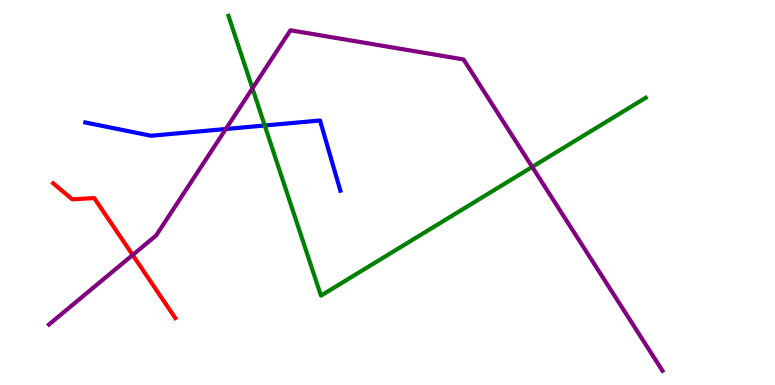[{'lines': ['blue', 'red'], 'intersections': []}, {'lines': ['green', 'red'], 'intersections': []}, {'lines': ['purple', 'red'], 'intersections': [{'x': 1.71, 'y': 3.38}]}, {'lines': ['blue', 'green'], 'intersections': [{'x': 3.42, 'y': 6.74}]}, {'lines': ['blue', 'purple'], 'intersections': [{'x': 2.91, 'y': 6.65}]}, {'lines': ['green', 'purple'], 'intersections': [{'x': 3.26, 'y': 7.71}, {'x': 6.87, 'y': 5.66}]}]